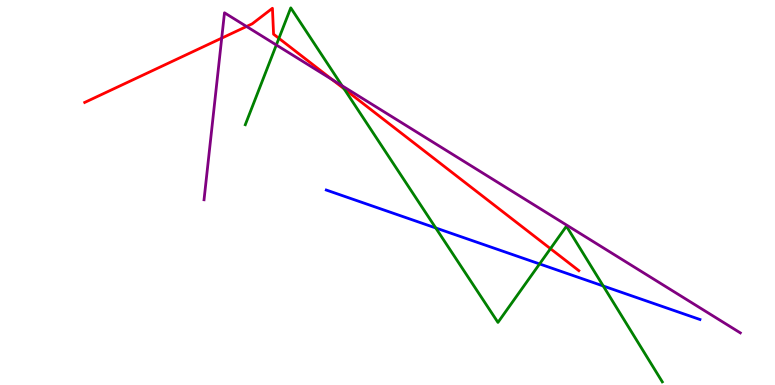[{'lines': ['blue', 'red'], 'intersections': []}, {'lines': ['green', 'red'], 'intersections': [{'x': 3.6, 'y': 9.0}, {'x': 4.44, 'y': 7.69}, {'x': 7.1, 'y': 3.54}]}, {'lines': ['purple', 'red'], 'intersections': [{'x': 2.86, 'y': 9.01}, {'x': 3.18, 'y': 9.31}, {'x': 4.29, 'y': 7.93}]}, {'lines': ['blue', 'green'], 'intersections': [{'x': 5.62, 'y': 4.08}, {'x': 6.96, 'y': 3.14}, {'x': 7.78, 'y': 2.57}]}, {'lines': ['blue', 'purple'], 'intersections': []}, {'lines': ['green', 'purple'], 'intersections': [{'x': 3.57, 'y': 8.83}, {'x': 4.41, 'y': 7.77}]}]